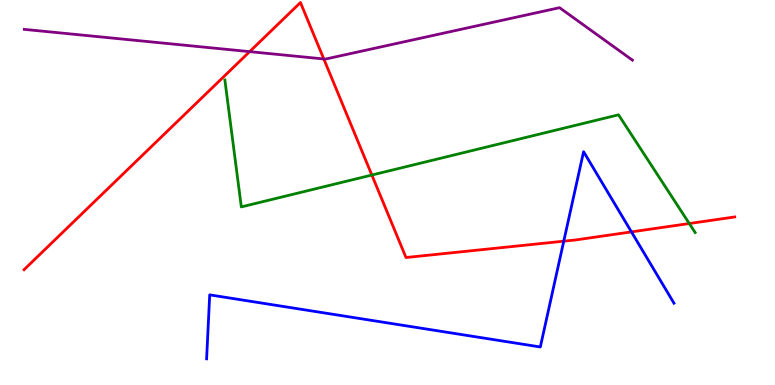[{'lines': ['blue', 'red'], 'intersections': [{'x': 7.27, 'y': 3.74}, {'x': 8.15, 'y': 3.98}]}, {'lines': ['green', 'red'], 'intersections': [{'x': 4.8, 'y': 5.45}, {'x': 8.89, 'y': 4.19}]}, {'lines': ['purple', 'red'], 'intersections': [{'x': 3.22, 'y': 8.66}, {'x': 4.18, 'y': 8.47}]}, {'lines': ['blue', 'green'], 'intersections': []}, {'lines': ['blue', 'purple'], 'intersections': []}, {'lines': ['green', 'purple'], 'intersections': []}]